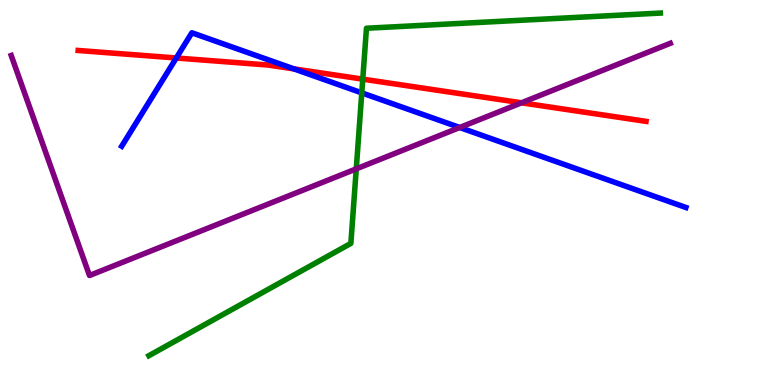[{'lines': ['blue', 'red'], 'intersections': [{'x': 2.27, 'y': 8.49}, {'x': 3.79, 'y': 8.21}]}, {'lines': ['green', 'red'], 'intersections': [{'x': 4.68, 'y': 7.94}]}, {'lines': ['purple', 'red'], 'intersections': [{'x': 6.73, 'y': 7.33}]}, {'lines': ['blue', 'green'], 'intersections': [{'x': 4.67, 'y': 7.59}]}, {'lines': ['blue', 'purple'], 'intersections': [{'x': 5.93, 'y': 6.69}]}, {'lines': ['green', 'purple'], 'intersections': [{'x': 4.6, 'y': 5.61}]}]